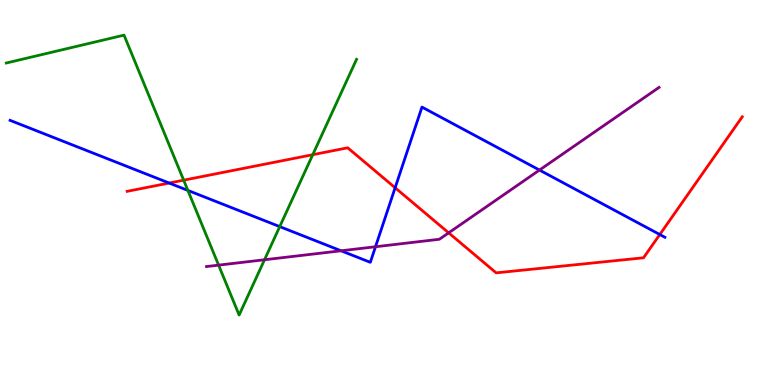[{'lines': ['blue', 'red'], 'intersections': [{'x': 2.18, 'y': 5.25}, {'x': 5.1, 'y': 5.12}, {'x': 8.51, 'y': 3.91}]}, {'lines': ['green', 'red'], 'intersections': [{'x': 2.37, 'y': 5.32}, {'x': 4.04, 'y': 5.98}]}, {'lines': ['purple', 'red'], 'intersections': [{'x': 5.79, 'y': 3.95}]}, {'lines': ['blue', 'green'], 'intersections': [{'x': 2.42, 'y': 5.05}, {'x': 3.61, 'y': 4.11}]}, {'lines': ['blue', 'purple'], 'intersections': [{'x': 4.4, 'y': 3.49}, {'x': 4.85, 'y': 3.59}, {'x': 6.96, 'y': 5.58}]}, {'lines': ['green', 'purple'], 'intersections': [{'x': 2.82, 'y': 3.11}, {'x': 3.41, 'y': 3.25}]}]